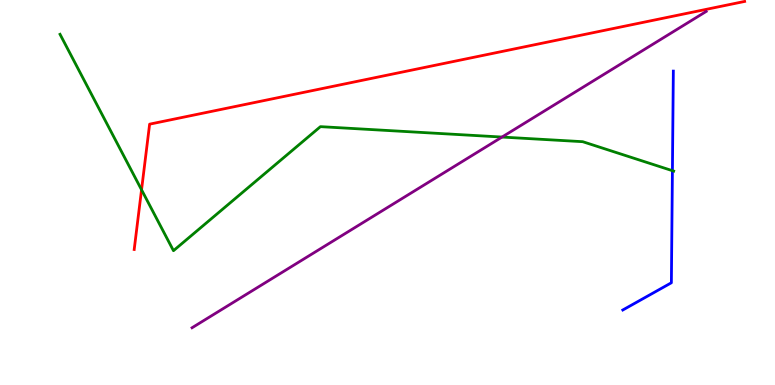[{'lines': ['blue', 'red'], 'intersections': []}, {'lines': ['green', 'red'], 'intersections': [{'x': 1.83, 'y': 5.07}]}, {'lines': ['purple', 'red'], 'intersections': []}, {'lines': ['blue', 'green'], 'intersections': [{'x': 8.68, 'y': 5.57}]}, {'lines': ['blue', 'purple'], 'intersections': []}, {'lines': ['green', 'purple'], 'intersections': [{'x': 6.48, 'y': 6.44}]}]